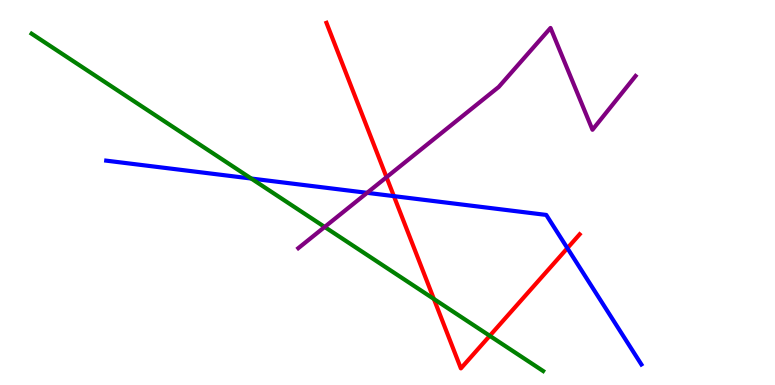[{'lines': ['blue', 'red'], 'intersections': [{'x': 5.08, 'y': 4.91}, {'x': 7.32, 'y': 3.55}]}, {'lines': ['green', 'red'], 'intersections': [{'x': 5.6, 'y': 2.23}, {'x': 6.32, 'y': 1.28}]}, {'lines': ['purple', 'red'], 'intersections': [{'x': 4.99, 'y': 5.4}]}, {'lines': ['blue', 'green'], 'intersections': [{'x': 3.24, 'y': 5.36}]}, {'lines': ['blue', 'purple'], 'intersections': [{'x': 4.74, 'y': 4.99}]}, {'lines': ['green', 'purple'], 'intersections': [{'x': 4.19, 'y': 4.11}]}]